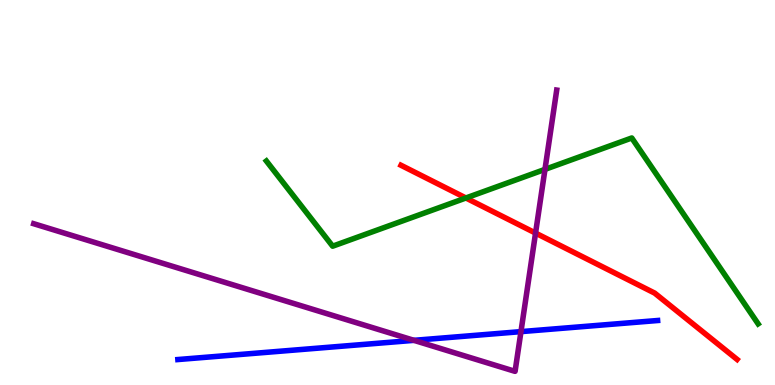[{'lines': ['blue', 'red'], 'intersections': []}, {'lines': ['green', 'red'], 'intersections': [{'x': 6.01, 'y': 4.86}]}, {'lines': ['purple', 'red'], 'intersections': [{'x': 6.91, 'y': 3.95}]}, {'lines': ['blue', 'green'], 'intersections': []}, {'lines': ['blue', 'purple'], 'intersections': [{'x': 5.34, 'y': 1.16}, {'x': 6.72, 'y': 1.39}]}, {'lines': ['green', 'purple'], 'intersections': [{'x': 7.03, 'y': 5.6}]}]